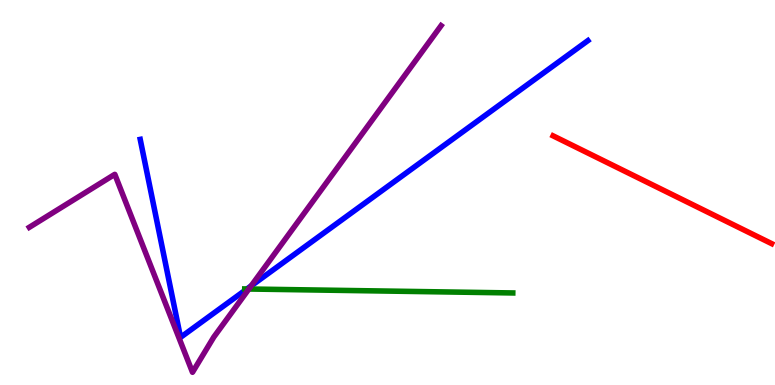[{'lines': ['blue', 'red'], 'intersections': []}, {'lines': ['green', 'red'], 'intersections': []}, {'lines': ['purple', 'red'], 'intersections': []}, {'lines': ['blue', 'green'], 'intersections': [{'x': 3.19, 'y': 2.49}]}, {'lines': ['blue', 'purple'], 'intersections': [{'x': 3.24, 'y': 2.57}]}, {'lines': ['green', 'purple'], 'intersections': [{'x': 3.21, 'y': 2.49}]}]